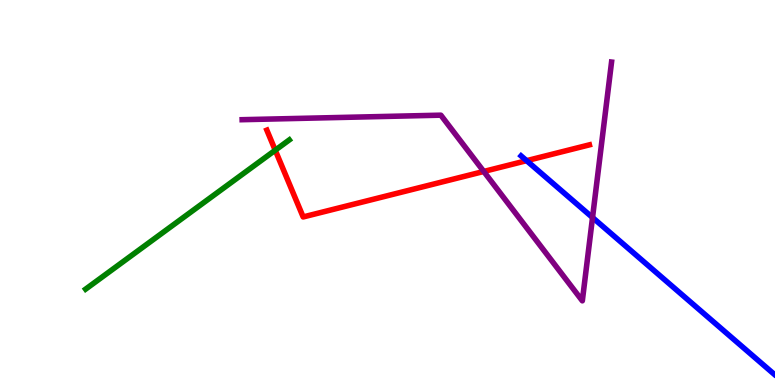[{'lines': ['blue', 'red'], 'intersections': [{'x': 6.8, 'y': 5.83}]}, {'lines': ['green', 'red'], 'intersections': [{'x': 3.55, 'y': 6.1}]}, {'lines': ['purple', 'red'], 'intersections': [{'x': 6.24, 'y': 5.55}]}, {'lines': ['blue', 'green'], 'intersections': []}, {'lines': ['blue', 'purple'], 'intersections': [{'x': 7.65, 'y': 4.35}]}, {'lines': ['green', 'purple'], 'intersections': []}]